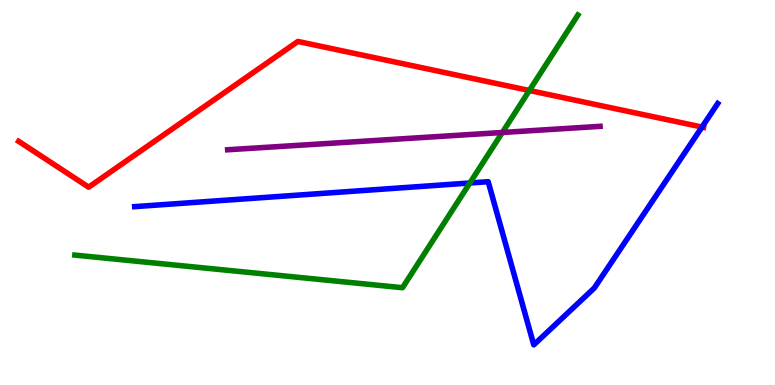[{'lines': ['blue', 'red'], 'intersections': [{'x': 9.06, 'y': 6.7}]}, {'lines': ['green', 'red'], 'intersections': [{'x': 6.83, 'y': 7.65}]}, {'lines': ['purple', 'red'], 'intersections': []}, {'lines': ['blue', 'green'], 'intersections': [{'x': 6.06, 'y': 5.25}]}, {'lines': ['blue', 'purple'], 'intersections': []}, {'lines': ['green', 'purple'], 'intersections': [{'x': 6.48, 'y': 6.56}]}]